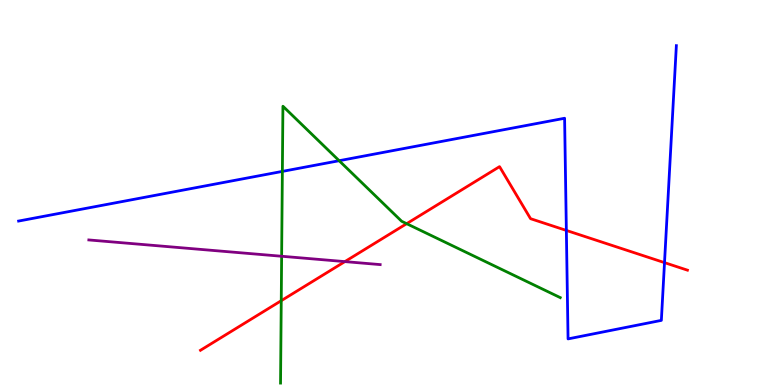[{'lines': ['blue', 'red'], 'intersections': [{'x': 7.31, 'y': 4.01}, {'x': 8.57, 'y': 3.18}]}, {'lines': ['green', 'red'], 'intersections': [{'x': 3.63, 'y': 2.19}, {'x': 5.25, 'y': 4.19}]}, {'lines': ['purple', 'red'], 'intersections': [{'x': 4.45, 'y': 3.2}]}, {'lines': ['blue', 'green'], 'intersections': [{'x': 3.64, 'y': 5.55}, {'x': 4.38, 'y': 5.83}]}, {'lines': ['blue', 'purple'], 'intersections': []}, {'lines': ['green', 'purple'], 'intersections': [{'x': 3.63, 'y': 3.34}]}]